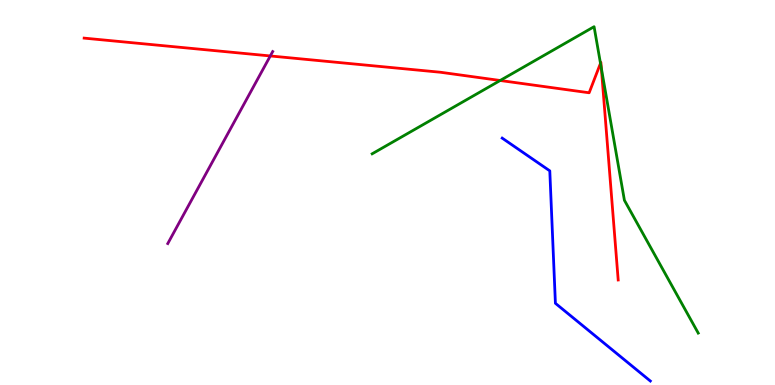[{'lines': ['blue', 'red'], 'intersections': []}, {'lines': ['green', 'red'], 'intersections': [{'x': 6.45, 'y': 7.91}, {'x': 7.75, 'y': 8.35}, {'x': 7.76, 'y': 8.23}]}, {'lines': ['purple', 'red'], 'intersections': [{'x': 3.49, 'y': 8.55}]}, {'lines': ['blue', 'green'], 'intersections': []}, {'lines': ['blue', 'purple'], 'intersections': []}, {'lines': ['green', 'purple'], 'intersections': []}]